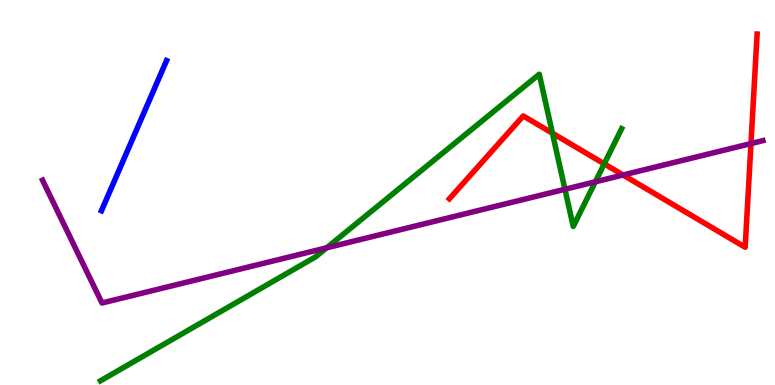[{'lines': ['blue', 'red'], 'intersections': []}, {'lines': ['green', 'red'], 'intersections': [{'x': 7.13, 'y': 6.54}, {'x': 7.8, 'y': 5.74}]}, {'lines': ['purple', 'red'], 'intersections': [{'x': 8.04, 'y': 5.45}, {'x': 9.69, 'y': 6.27}]}, {'lines': ['blue', 'green'], 'intersections': []}, {'lines': ['blue', 'purple'], 'intersections': []}, {'lines': ['green', 'purple'], 'intersections': [{'x': 4.21, 'y': 3.56}, {'x': 7.29, 'y': 5.08}, {'x': 7.68, 'y': 5.28}]}]